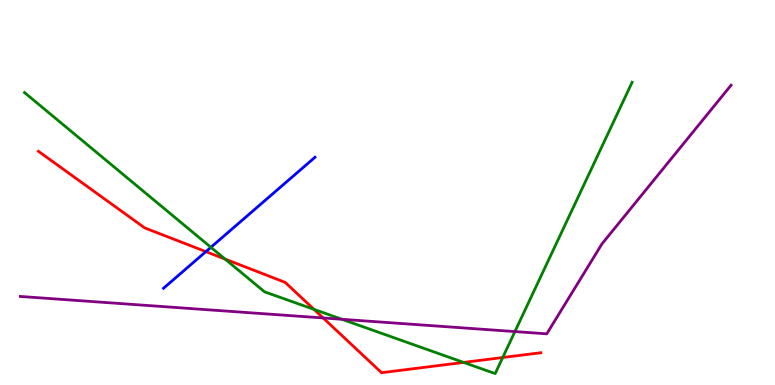[{'lines': ['blue', 'red'], 'intersections': [{'x': 2.66, 'y': 3.46}]}, {'lines': ['green', 'red'], 'intersections': [{'x': 2.9, 'y': 3.27}, {'x': 4.05, 'y': 1.96}, {'x': 5.98, 'y': 0.587}, {'x': 6.49, 'y': 0.714}]}, {'lines': ['purple', 'red'], 'intersections': [{'x': 4.17, 'y': 1.74}]}, {'lines': ['blue', 'green'], 'intersections': [{'x': 2.72, 'y': 3.58}]}, {'lines': ['blue', 'purple'], 'intersections': []}, {'lines': ['green', 'purple'], 'intersections': [{'x': 4.41, 'y': 1.71}, {'x': 6.64, 'y': 1.39}]}]